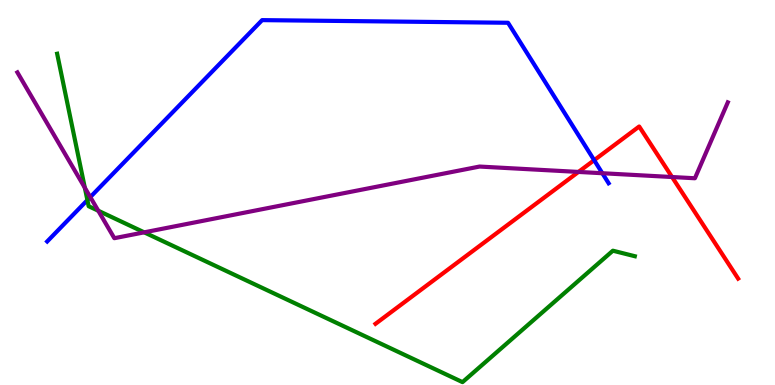[{'lines': ['blue', 'red'], 'intersections': [{'x': 7.67, 'y': 5.84}]}, {'lines': ['green', 'red'], 'intersections': []}, {'lines': ['purple', 'red'], 'intersections': [{'x': 7.46, 'y': 5.53}, {'x': 8.67, 'y': 5.4}]}, {'lines': ['blue', 'green'], 'intersections': [{'x': 1.13, 'y': 4.8}]}, {'lines': ['blue', 'purple'], 'intersections': [{'x': 1.17, 'y': 4.88}, {'x': 7.77, 'y': 5.5}]}, {'lines': ['green', 'purple'], 'intersections': [{'x': 1.09, 'y': 5.12}, {'x': 1.27, 'y': 4.53}, {'x': 1.86, 'y': 3.97}]}]